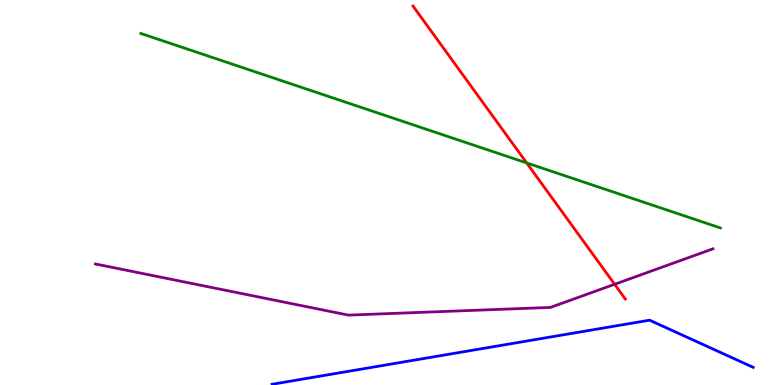[{'lines': ['blue', 'red'], 'intersections': []}, {'lines': ['green', 'red'], 'intersections': [{'x': 6.8, 'y': 5.77}]}, {'lines': ['purple', 'red'], 'intersections': [{'x': 7.93, 'y': 2.62}]}, {'lines': ['blue', 'green'], 'intersections': []}, {'lines': ['blue', 'purple'], 'intersections': []}, {'lines': ['green', 'purple'], 'intersections': []}]